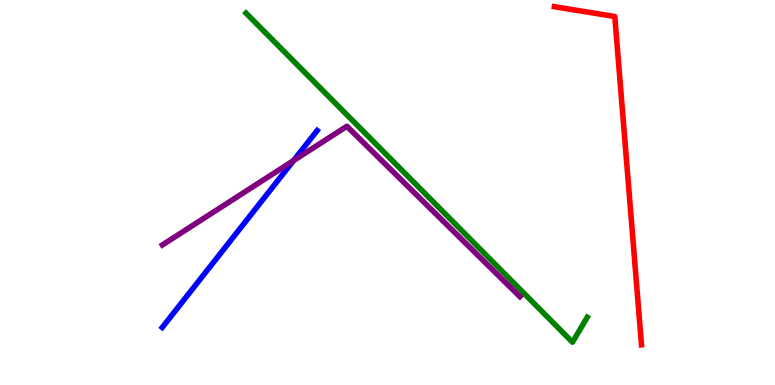[{'lines': ['blue', 'red'], 'intersections': []}, {'lines': ['green', 'red'], 'intersections': []}, {'lines': ['purple', 'red'], 'intersections': []}, {'lines': ['blue', 'green'], 'intersections': []}, {'lines': ['blue', 'purple'], 'intersections': [{'x': 3.79, 'y': 5.83}]}, {'lines': ['green', 'purple'], 'intersections': []}]